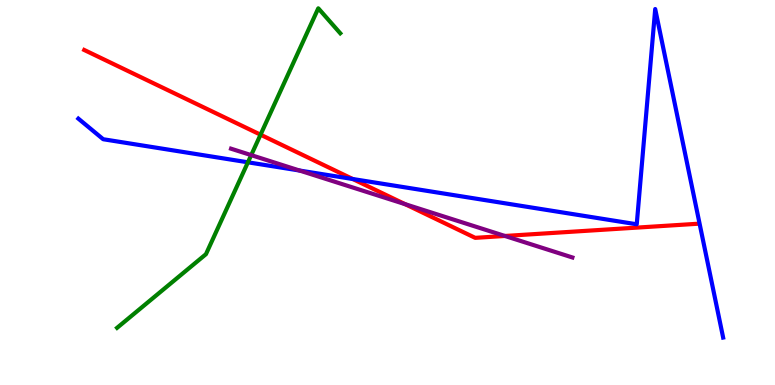[{'lines': ['blue', 'red'], 'intersections': [{'x': 4.55, 'y': 5.35}]}, {'lines': ['green', 'red'], 'intersections': [{'x': 3.36, 'y': 6.5}]}, {'lines': ['purple', 'red'], 'intersections': [{'x': 5.23, 'y': 4.7}, {'x': 6.52, 'y': 3.87}]}, {'lines': ['blue', 'green'], 'intersections': [{'x': 3.2, 'y': 5.78}]}, {'lines': ['blue', 'purple'], 'intersections': [{'x': 3.87, 'y': 5.57}]}, {'lines': ['green', 'purple'], 'intersections': [{'x': 3.24, 'y': 5.97}]}]